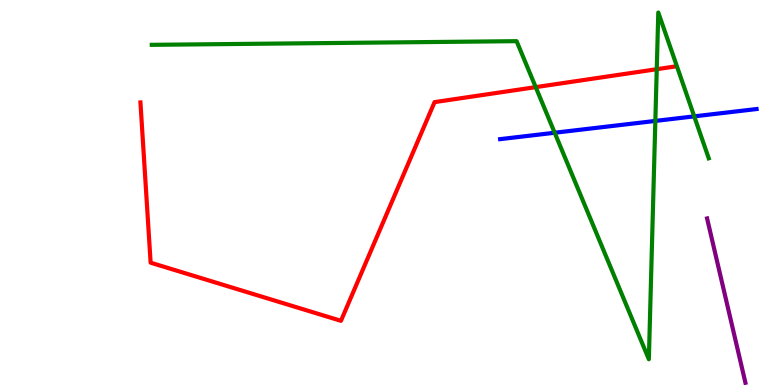[{'lines': ['blue', 'red'], 'intersections': []}, {'lines': ['green', 'red'], 'intersections': [{'x': 6.91, 'y': 7.74}, {'x': 8.47, 'y': 8.2}]}, {'lines': ['purple', 'red'], 'intersections': []}, {'lines': ['blue', 'green'], 'intersections': [{'x': 7.16, 'y': 6.55}, {'x': 8.46, 'y': 6.86}, {'x': 8.96, 'y': 6.98}]}, {'lines': ['blue', 'purple'], 'intersections': []}, {'lines': ['green', 'purple'], 'intersections': []}]